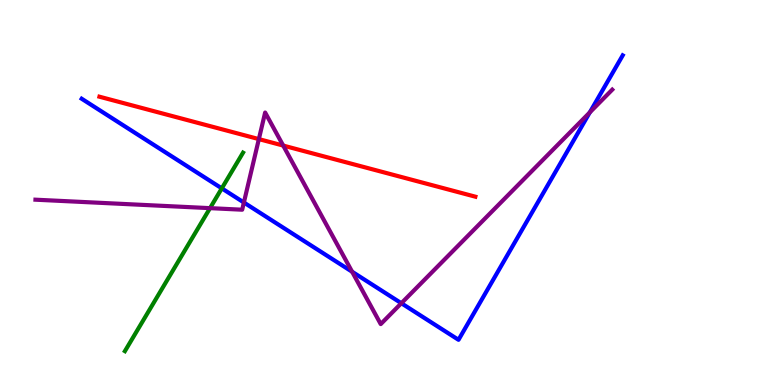[{'lines': ['blue', 'red'], 'intersections': []}, {'lines': ['green', 'red'], 'intersections': []}, {'lines': ['purple', 'red'], 'intersections': [{'x': 3.34, 'y': 6.39}, {'x': 3.65, 'y': 6.22}]}, {'lines': ['blue', 'green'], 'intersections': [{'x': 2.86, 'y': 5.11}]}, {'lines': ['blue', 'purple'], 'intersections': [{'x': 3.15, 'y': 4.74}, {'x': 4.54, 'y': 2.94}, {'x': 5.18, 'y': 2.12}, {'x': 7.61, 'y': 7.08}]}, {'lines': ['green', 'purple'], 'intersections': [{'x': 2.71, 'y': 4.59}]}]